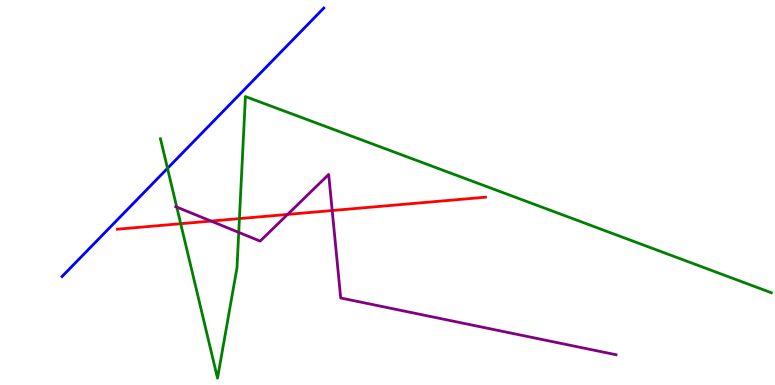[{'lines': ['blue', 'red'], 'intersections': []}, {'lines': ['green', 'red'], 'intersections': [{'x': 2.33, 'y': 4.19}, {'x': 3.09, 'y': 4.32}]}, {'lines': ['purple', 'red'], 'intersections': [{'x': 2.72, 'y': 4.26}, {'x': 3.71, 'y': 4.43}, {'x': 4.29, 'y': 4.53}]}, {'lines': ['blue', 'green'], 'intersections': [{'x': 2.16, 'y': 5.63}]}, {'lines': ['blue', 'purple'], 'intersections': []}, {'lines': ['green', 'purple'], 'intersections': [{'x': 2.28, 'y': 4.62}, {'x': 3.08, 'y': 3.96}]}]